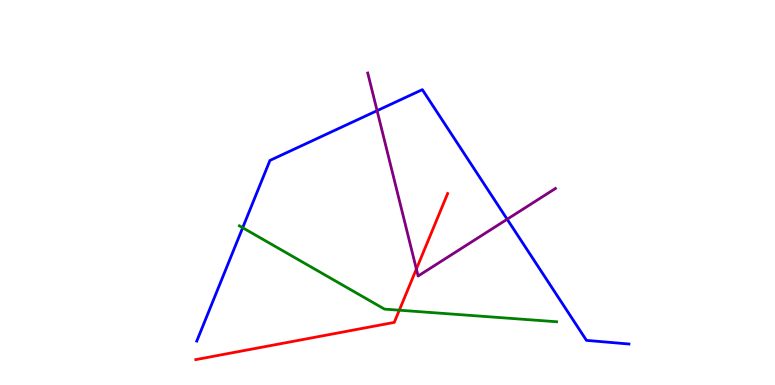[{'lines': ['blue', 'red'], 'intersections': []}, {'lines': ['green', 'red'], 'intersections': [{'x': 5.15, 'y': 1.94}]}, {'lines': ['purple', 'red'], 'intersections': [{'x': 5.37, 'y': 3.01}]}, {'lines': ['blue', 'green'], 'intersections': [{'x': 3.13, 'y': 4.08}]}, {'lines': ['blue', 'purple'], 'intersections': [{'x': 4.87, 'y': 7.13}, {'x': 6.54, 'y': 4.31}]}, {'lines': ['green', 'purple'], 'intersections': []}]